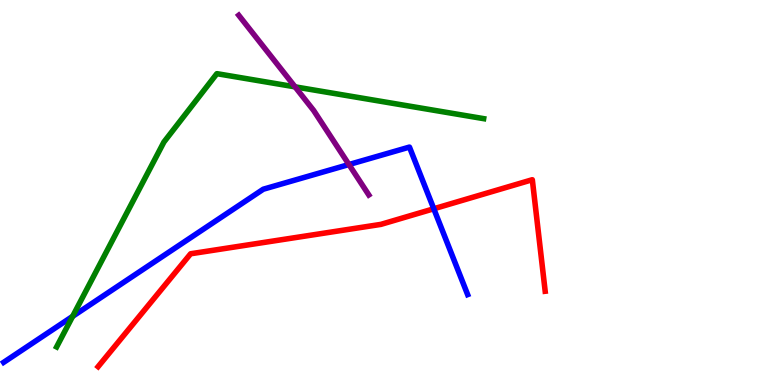[{'lines': ['blue', 'red'], 'intersections': [{'x': 5.6, 'y': 4.58}]}, {'lines': ['green', 'red'], 'intersections': []}, {'lines': ['purple', 'red'], 'intersections': []}, {'lines': ['blue', 'green'], 'intersections': [{'x': 0.937, 'y': 1.78}]}, {'lines': ['blue', 'purple'], 'intersections': [{'x': 4.5, 'y': 5.73}]}, {'lines': ['green', 'purple'], 'intersections': [{'x': 3.81, 'y': 7.74}]}]